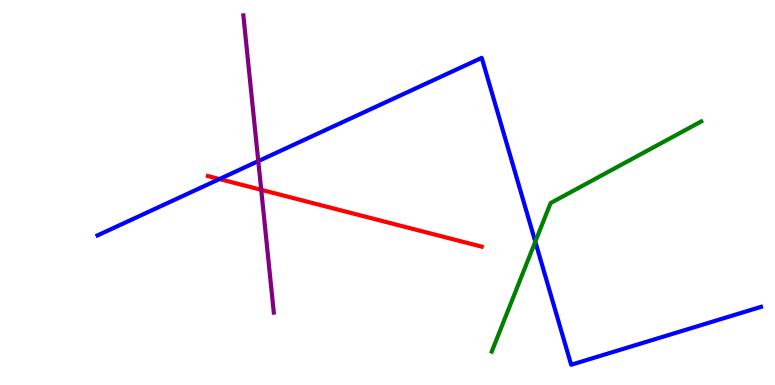[{'lines': ['blue', 'red'], 'intersections': [{'x': 2.83, 'y': 5.35}]}, {'lines': ['green', 'red'], 'intersections': []}, {'lines': ['purple', 'red'], 'intersections': [{'x': 3.37, 'y': 5.07}]}, {'lines': ['blue', 'green'], 'intersections': [{'x': 6.91, 'y': 3.72}]}, {'lines': ['blue', 'purple'], 'intersections': [{'x': 3.33, 'y': 5.82}]}, {'lines': ['green', 'purple'], 'intersections': []}]